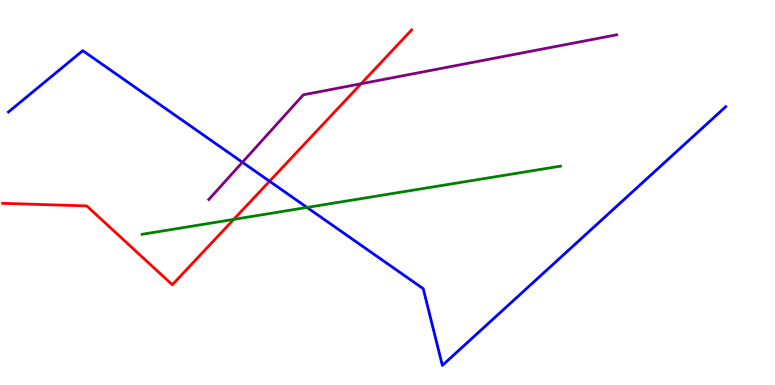[{'lines': ['blue', 'red'], 'intersections': [{'x': 3.48, 'y': 5.29}]}, {'lines': ['green', 'red'], 'intersections': [{'x': 3.02, 'y': 4.3}]}, {'lines': ['purple', 'red'], 'intersections': [{'x': 4.66, 'y': 7.82}]}, {'lines': ['blue', 'green'], 'intersections': [{'x': 3.96, 'y': 4.61}]}, {'lines': ['blue', 'purple'], 'intersections': [{'x': 3.13, 'y': 5.78}]}, {'lines': ['green', 'purple'], 'intersections': []}]